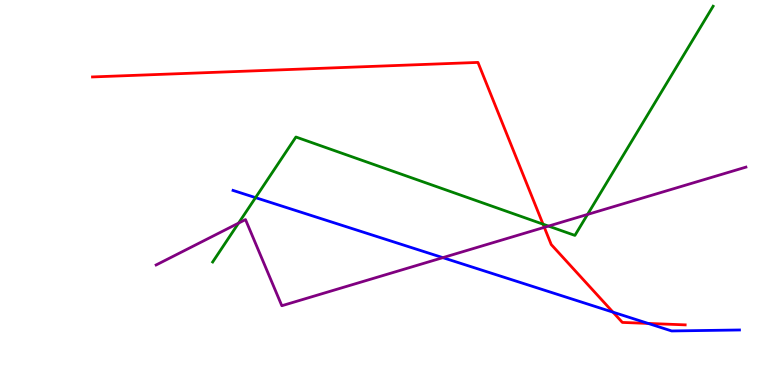[{'lines': ['blue', 'red'], 'intersections': [{'x': 7.91, 'y': 1.89}, {'x': 8.36, 'y': 1.6}]}, {'lines': ['green', 'red'], 'intersections': [{'x': 7.01, 'y': 4.18}]}, {'lines': ['purple', 'red'], 'intersections': [{'x': 7.02, 'y': 4.09}]}, {'lines': ['blue', 'green'], 'intersections': [{'x': 3.3, 'y': 4.87}]}, {'lines': ['blue', 'purple'], 'intersections': [{'x': 5.71, 'y': 3.31}]}, {'lines': ['green', 'purple'], 'intersections': [{'x': 3.08, 'y': 4.2}, {'x': 7.08, 'y': 4.13}, {'x': 7.58, 'y': 4.43}]}]